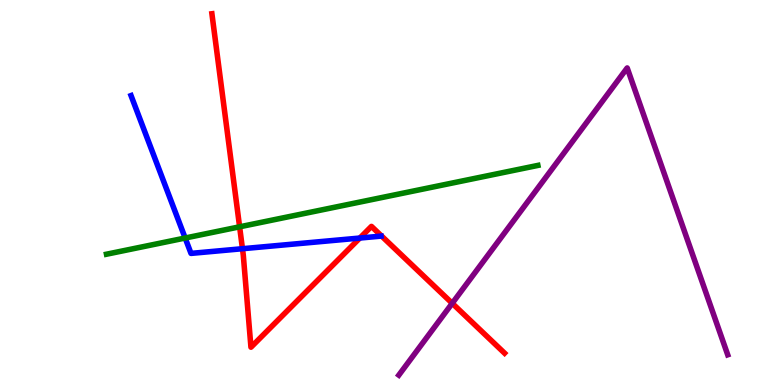[{'lines': ['blue', 'red'], 'intersections': [{'x': 3.13, 'y': 3.54}, {'x': 4.64, 'y': 3.82}]}, {'lines': ['green', 'red'], 'intersections': [{'x': 3.09, 'y': 4.11}]}, {'lines': ['purple', 'red'], 'intersections': [{'x': 5.84, 'y': 2.12}]}, {'lines': ['blue', 'green'], 'intersections': [{'x': 2.39, 'y': 3.82}]}, {'lines': ['blue', 'purple'], 'intersections': []}, {'lines': ['green', 'purple'], 'intersections': []}]